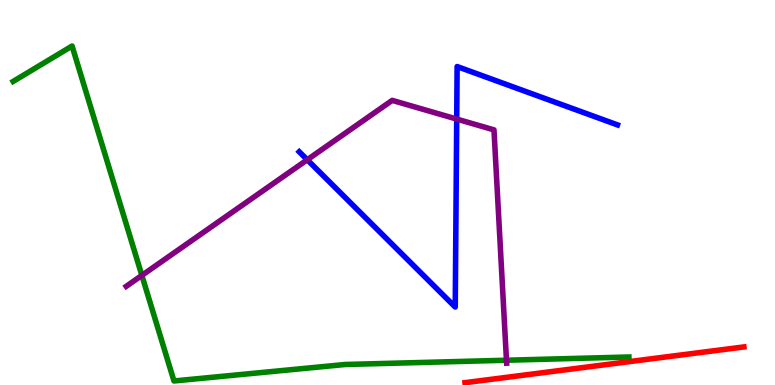[{'lines': ['blue', 'red'], 'intersections': []}, {'lines': ['green', 'red'], 'intersections': []}, {'lines': ['purple', 'red'], 'intersections': []}, {'lines': ['blue', 'green'], 'intersections': []}, {'lines': ['blue', 'purple'], 'intersections': [{'x': 3.96, 'y': 5.85}, {'x': 5.89, 'y': 6.91}]}, {'lines': ['green', 'purple'], 'intersections': [{'x': 1.83, 'y': 2.85}, {'x': 6.54, 'y': 0.643}]}]